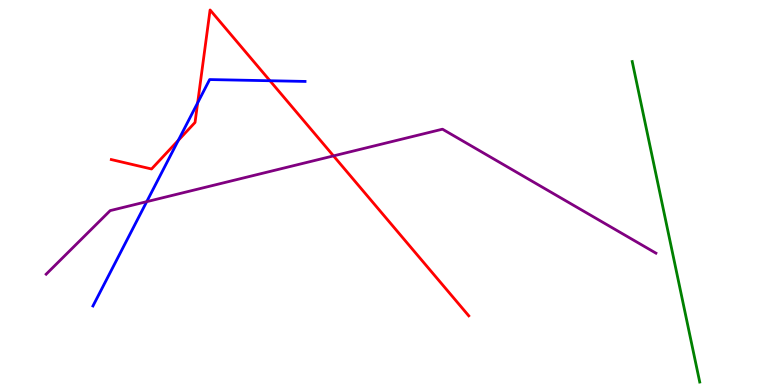[{'lines': ['blue', 'red'], 'intersections': [{'x': 2.3, 'y': 6.35}, {'x': 2.55, 'y': 7.33}, {'x': 3.48, 'y': 7.9}]}, {'lines': ['green', 'red'], 'intersections': []}, {'lines': ['purple', 'red'], 'intersections': [{'x': 4.3, 'y': 5.95}]}, {'lines': ['blue', 'green'], 'intersections': []}, {'lines': ['blue', 'purple'], 'intersections': [{'x': 1.89, 'y': 4.76}]}, {'lines': ['green', 'purple'], 'intersections': []}]